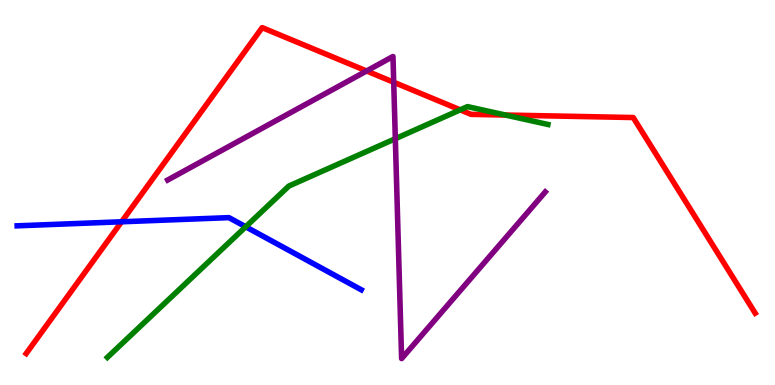[{'lines': ['blue', 'red'], 'intersections': [{'x': 1.57, 'y': 4.24}]}, {'lines': ['green', 'red'], 'intersections': [{'x': 5.94, 'y': 7.15}, {'x': 6.52, 'y': 7.01}]}, {'lines': ['purple', 'red'], 'intersections': [{'x': 4.73, 'y': 8.16}, {'x': 5.08, 'y': 7.86}]}, {'lines': ['blue', 'green'], 'intersections': [{'x': 3.17, 'y': 4.11}]}, {'lines': ['blue', 'purple'], 'intersections': []}, {'lines': ['green', 'purple'], 'intersections': [{'x': 5.1, 'y': 6.4}]}]